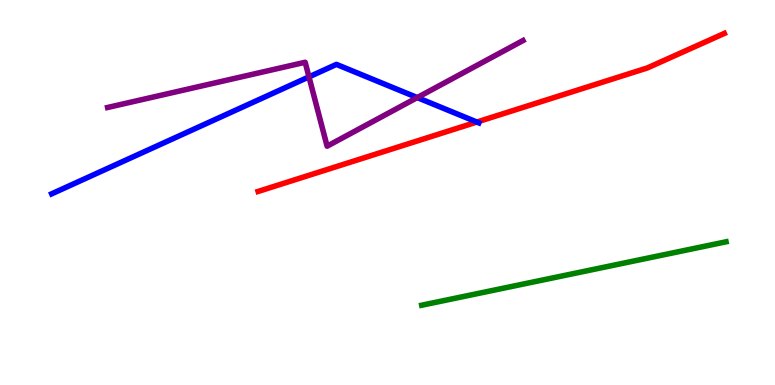[{'lines': ['blue', 'red'], 'intersections': [{'x': 6.15, 'y': 6.83}]}, {'lines': ['green', 'red'], 'intersections': []}, {'lines': ['purple', 'red'], 'intersections': []}, {'lines': ['blue', 'green'], 'intersections': []}, {'lines': ['blue', 'purple'], 'intersections': [{'x': 3.99, 'y': 8.0}, {'x': 5.38, 'y': 7.47}]}, {'lines': ['green', 'purple'], 'intersections': []}]